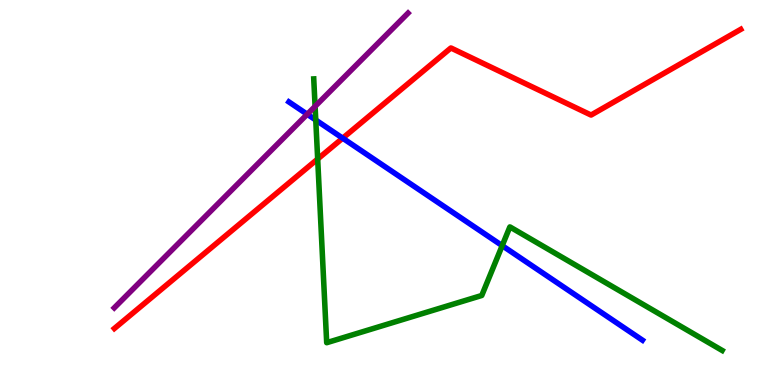[{'lines': ['blue', 'red'], 'intersections': [{'x': 4.42, 'y': 6.41}]}, {'lines': ['green', 'red'], 'intersections': [{'x': 4.1, 'y': 5.87}]}, {'lines': ['purple', 'red'], 'intersections': []}, {'lines': ['blue', 'green'], 'intersections': [{'x': 4.07, 'y': 6.88}, {'x': 6.48, 'y': 3.62}]}, {'lines': ['blue', 'purple'], 'intersections': [{'x': 3.96, 'y': 7.03}]}, {'lines': ['green', 'purple'], 'intersections': [{'x': 4.07, 'y': 7.24}]}]